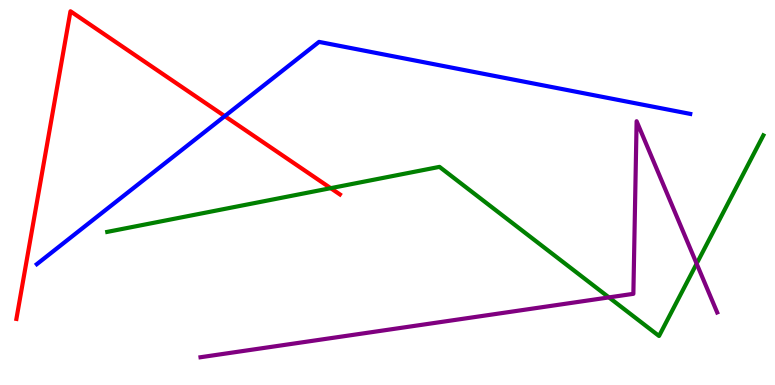[{'lines': ['blue', 'red'], 'intersections': [{'x': 2.9, 'y': 6.98}]}, {'lines': ['green', 'red'], 'intersections': [{'x': 4.27, 'y': 5.11}]}, {'lines': ['purple', 'red'], 'intersections': []}, {'lines': ['blue', 'green'], 'intersections': []}, {'lines': ['blue', 'purple'], 'intersections': []}, {'lines': ['green', 'purple'], 'intersections': [{'x': 7.86, 'y': 2.28}, {'x': 8.99, 'y': 3.15}]}]